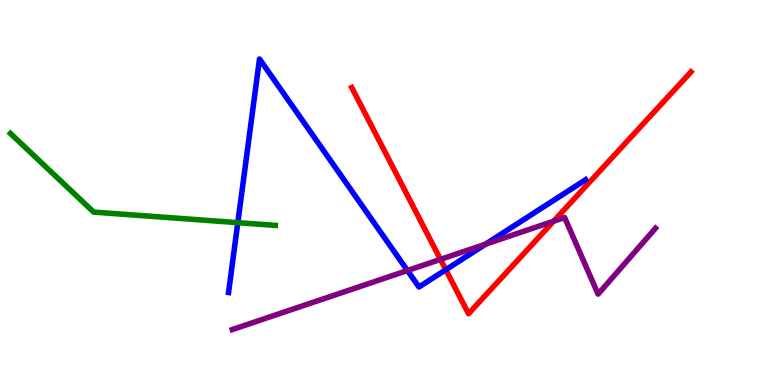[{'lines': ['blue', 'red'], 'intersections': [{'x': 5.75, 'y': 2.99}]}, {'lines': ['green', 'red'], 'intersections': []}, {'lines': ['purple', 'red'], 'intersections': [{'x': 5.68, 'y': 3.26}, {'x': 7.14, 'y': 4.25}]}, {'lines': ['blue', 'green'], 'intersections': [{'x': 3.07, 'y': 4.22}]}, {'lines': ['blue', 'purple'], 'intersections': [{'x': 5.26, 'y': 2.97}, {'x': 6.26, 'y': 3.66}]}, {'lines': ['green', 'purple'], 'intersections': []}]